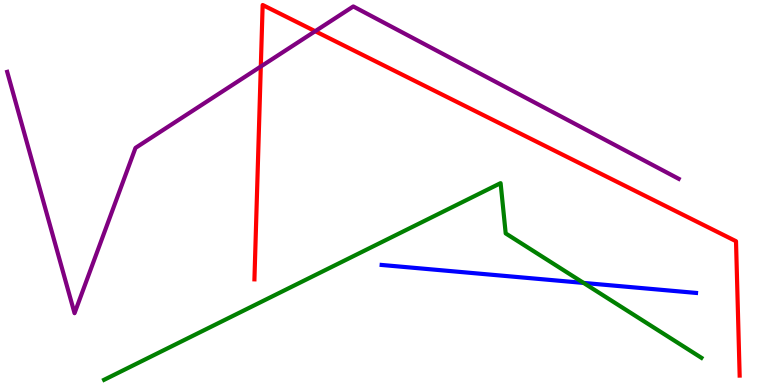[{'lines': ['blue', 'red'], 'intersections': []}, {'lines': ['green', 'red'], 'intersections': []}, {'lines': ['purple', 'red'], 'intersections': [{'x': 3.37, 'y': 8.27}, {'x': 4.07, 'y': 9.19}]}, {'lines': ['blue', 'green'], 'intersections': [{'x': 7.53, 'y': 2.65}]}, {'lines': ['blue', 'purple'], 'intersections': []}, {'lines': ['green', 'purple'], 'intersections': []}]